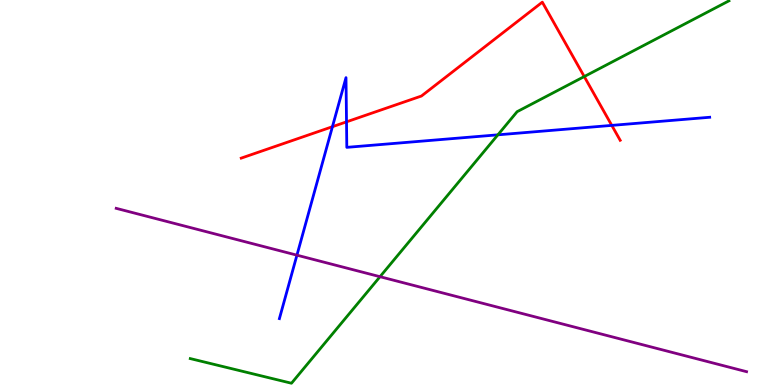[{'lines': ['blue', 'red'], 'intersections': [{'x': 4.29, 'y': 6.71}, {'x': 4.47, 'y': 6.84}, {'x': 7.89, 'y': 6.74}]}, {'lines': ['green', 'red'], 'intersections': [{'x': 7.54, 'y': 8.01}]}, {'lines': ['purple', 'red'], 'intersections': []}, {'lines': ['blue', 'green'], 'intersections': [{'x': 6.42, 'y': 6.5}]}, {'lines': ['blue', 'purple'], 'intersections': [{'x': 3.83, 'y': 3.37}]}, {'lines': ['green', 'purple'], 'intersections': [{'x': 4.9, 'y': 2.81}]}]